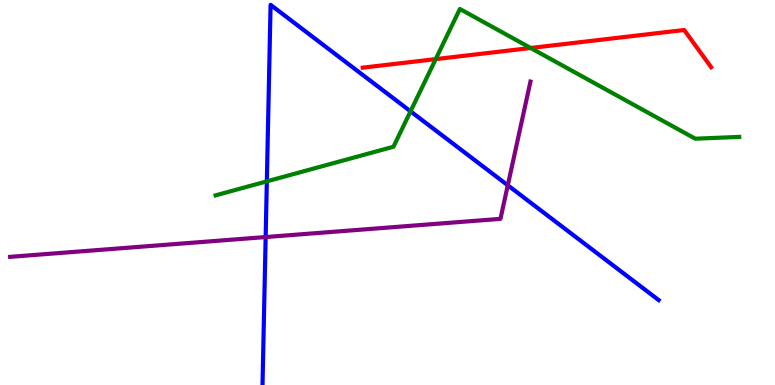[{'lines': ['blue', 'red'], 'intersections': []}, {'lines': ['green', 'red'], 'intersections': [{'x': 5.62, 'y': 8.46}, {'x': 6.85, 'y': 8.75}]}, {'lines': ['purple', 'red'], 'intersections': []}, {'lines': ['blue', 'green'], 'intersections': [{'x': 3.44, 'y': 5.29}, {'x': 5.3, 'y': 7.11}]}, {'lines': ['blue', 'purple'], 'intersections': [{'x': 3.43, 'y': 3.84}, {'x': 6.55, 'y': 5.19}]}, {'lines': ['green', 'purple'], 'intersections': []}]